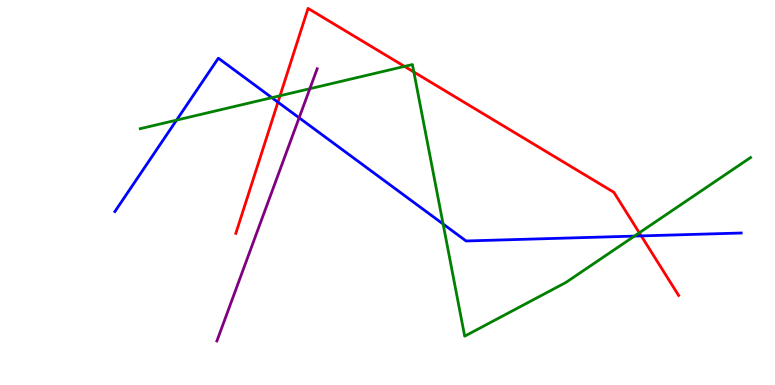[{'lines': ['blue', 'red'], 'intersections': [{'x': 3.59, 'y': 7.35}, {'x': 8.27, 'y': 3.87}]}, {'lines': ['green', 'red'], 'intersections': [{'x': 3.61, 'y': 7.51}, {'x': 5.22, 'y': 8.28}, {'x': 5.34, 'y': 8.13}, {'x': 8.25, 'y': 3.95}]}, {'lines': ['purple', 'red'], 'intersections': []}, {'lines': ['blue', 'green'], 'intersections': [{'x': 2.28, 'y': 6.88}, {'x': 3.51, 'y': 7.46}, {'x': 5.72, 'y': 4.18}, {'x': 8.19, 'y': 3.87}]}, {'lines': ['blue', 'purple'], 'intersections': [{'x': 3.86, 'y': 6.94}]}, {'lines': ['green', 'purple'], 'intersections': [{'x': 4.0, 'y': 7.7}]}]